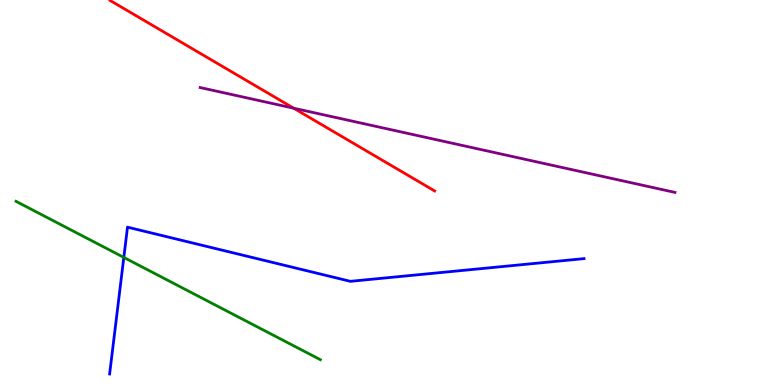[{'lines': ['blue', 'red'], 'intersections': []}, {'lines': ['green', 'red'], 'intersections': []}, {'lines': ['purple', 'red'], 'intersections': [{'x': 3.79, 'y': 7.19}]}, {'lines': ['blue', 'green'], 'intersections': [{'x': 1.6, 'y': 3.31}]}, {'lines': ['blue', 'purple'], 'intersections': []}, {'lines': ['green', 'purple'], 'intersections': []}]